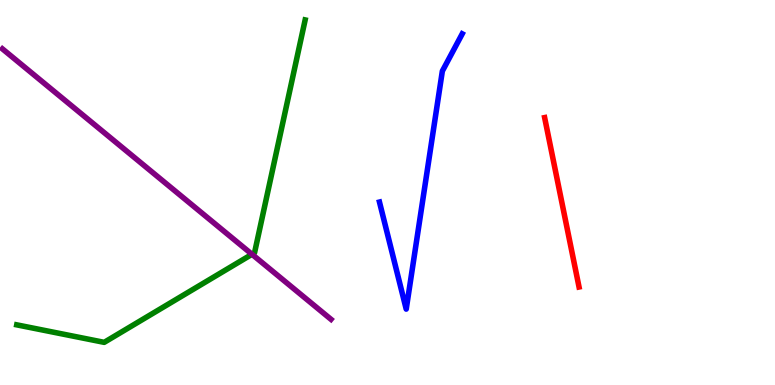[{'lines': ['blue', 'red'], 'intersections': []}, {'lines': ['green', 'red'], 'intersections': []}, {'lines': ['purple', 'red'], 'intersections': []}, {'lines': ['blue', 'green'], 'intersections': []}, {'lines': ['blue', 'purple'], 'intersections': []}, {'lines': ['green', 'purple'], 'intersections': [{'x': 3.25, 'y': 3.39}]}]